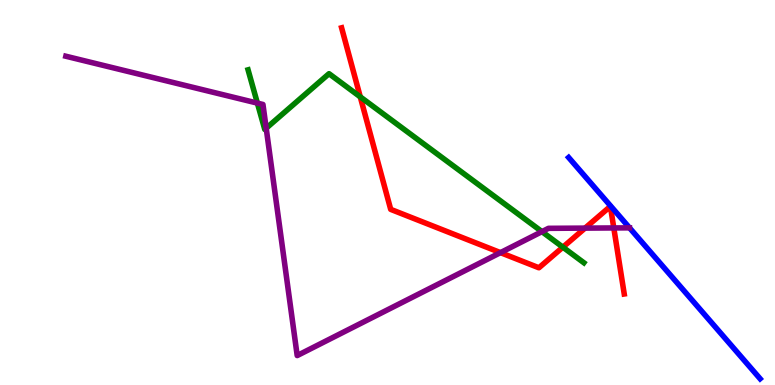[{'lines': ['blue', 'red'], 'intersections': []}, {'lines': ['green', 'red'], 'intersections': [{'x': 4.65, 'y': 7.48}, {'x': 7.26, 'y': 3.58}]}, {'lines': ['purple', 'red'], 'intersections': [{'x': 6.46, 'y': 3.44}, {'x': 7.55, 'y': 4.07}, {'x': 7.92, 'y': 4.08}]}, {'lines': ['blue', 'green'], 'intersections': []}, {'lines': ['blue', 'purple'], 'intersections': []}, {'lines': ['green', 'purple'], 'intersections': [{'x': 3.32, 'y': 7.32}, {'x': 3.43, 'y': 6.67}, {'x': 6.99, 'y': 3.98}]}]